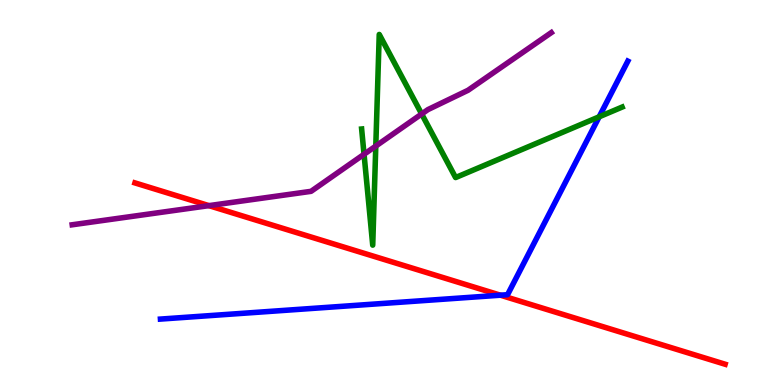[{'lines': ['blue', 'red'], 'intersections': [{'x': 6.46, 'y': 2.33}]}, {'lines': ['green', 'red'], 'intersections': []}, {'lines': ['purple', 'red'], 'intersections': [{'x': 2.7, 'y': 4.66}]}, {'lines': ['blue', 'green'], 'intersections': [{'x': 7.73, 'y': 6.97}]}, {'lines': ['blue', 'purple'], 'intersections': []}, {'lines': ['green', 'purple'], 'intersections': [{'x': 4.7, 'y': 5.99}, {'x': 4.85, 'y': 6.21}, {'x': 5.44, 'y': 7.04}]}]